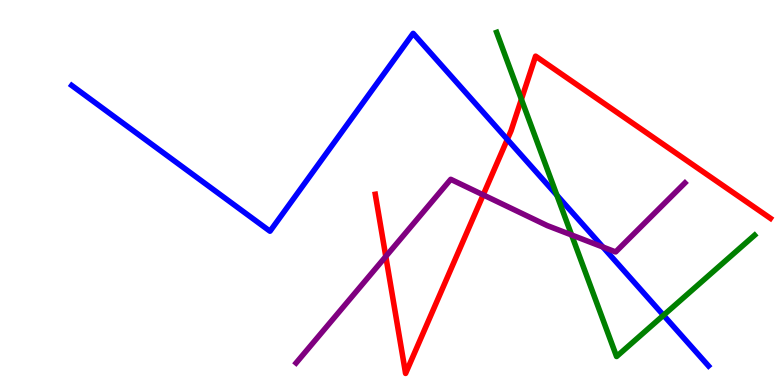[{'lines': ['blue', 'red'], 'intersections': [{'x': 6.55, 'y': 6.38}]}, {'lines': ['green', 'red'], 'intersections': [{'x': 6.73, 'y': 7.42}]}, {'lines': ['purple', 'red'], 'intersections': [{'x': 4.98, 'y': 3.34}, {'x': 6.23, 'y': 4.94}]}, {'lines': ['blue', 'green'], 'intersections': [{'x': 7.19, 'y': 4.93}, {'x': 8.56, 'y': 1.81}]}, {'lines': ['blue', 'purple'], 'intersections': [{'x': 7.78, 'y': 3.58}]}, {'lines': ['green', 'purple'], 'intersections': [{'x': 7.38, 'y': 3.9}]}]